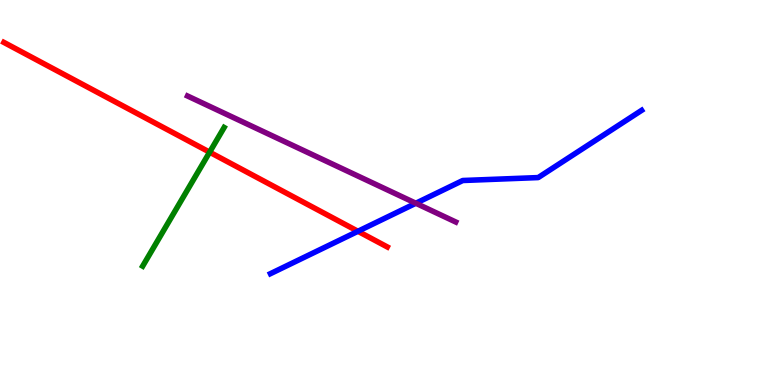[{'lines': ['blue', 'red'], 'intersections': [{'x': 4.62, 'y': 3.99}]}, {'lines': ['green', 'red'], 'intersections': [{'x': 2.7, 'y': 6.05}]}, {'lines': ['purple', 'red'], 'intersections': []}, {'lines': ['blue', 'green'], 'intersections': []}, {'lines': ['blue', 'purple'], 'intersections': [{'x': 5.37, 'y': 4.72}]}, {'lines': ['green', 'purple'], 'intersections': []}]